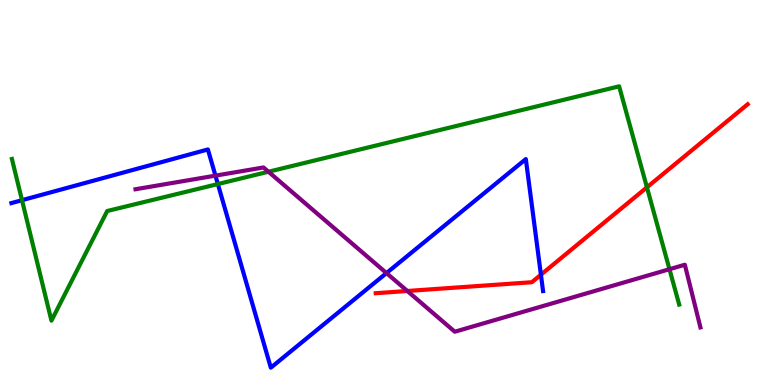[{'lines': ['blue', 'red'], 'intersections': [{'x': 6.98, 'y': 2.86}]}, {'lines': ['green', 'red'], 'intersections': [{'x': 8.35, 'y': 5.13}]}, {'lines': ['purple', 'red'], 'intersections': [{'x': 5.26, 'y': 2.44}]}, {'lines': ['blue', 'green'], 'intersections': [{'x': 0.284, 'y': 4.8}, {'x': 2.81, 'y': 5.22}]}, {'lines': ['blue', 'purple'], 'intersections': [{'x': 2.78, 'y': 5.44}, {'x': 4.99, 'y': 2.91}]}, {'lines': ['green', 'purple'], 'intersections': [{'x': 3.46, 'y': 5.54}, {'x': 8.64, 'y': 3.01}]}]